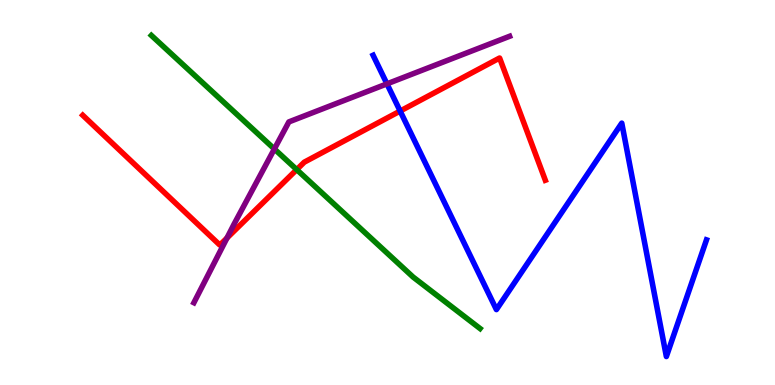[{'lines': ['blue', 'red'], 'intersections': [{'x': 5.16, 'y': 7.12}]}, {'lines': ['green', 'red'], 'intersections': [{'x': 3.83, 'y': 5.59}]}, {'lines': ['purple', 'red'], 'intersections': [{'x': 2.93, 'y': 3.82}]}, {'lines': ['blue', 'green'], 'intersections': []}, {'lines': ['blue', 'purple'], 'intersections': [{'x': 4.99, 'y': 7.82}]}, {'lines': ['green', 'purple'], 'intersections': [{'x': 3.54, 'y': 6.13}]}]